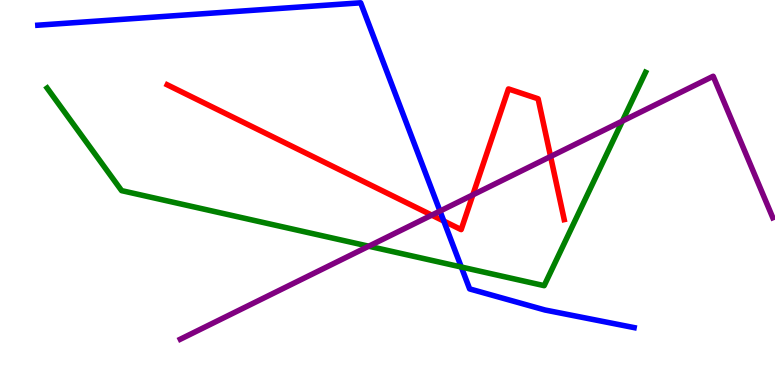[{'lines': ['blue', 'red'], 'intersections': [{'x': 5.73, 'y': 4.26}]}, {'lines': ['green', 'red'], 'intersections': []}, {'lines': ['purple', 'red'], 'intersections': [{'x': 5.57, 'y': 4.41}, {'x': 6.1, 'y': 4.94}, {'x': 7.1, 'y': 5.94}]}, {'lines': ['blue', 'green'], 'intersections': [{'x': 5.95, 'y': 3.06}]}, {'lines': ['blue', 'purple'], 'intersections': [{'x': 5.68, 'y': 4.52}]}, {'lines': ['green', 'purple'], 'intersections': [{'x': 4.76, 'y': 3.6}, {'x': 8.03, 'y': 6.86}]}]